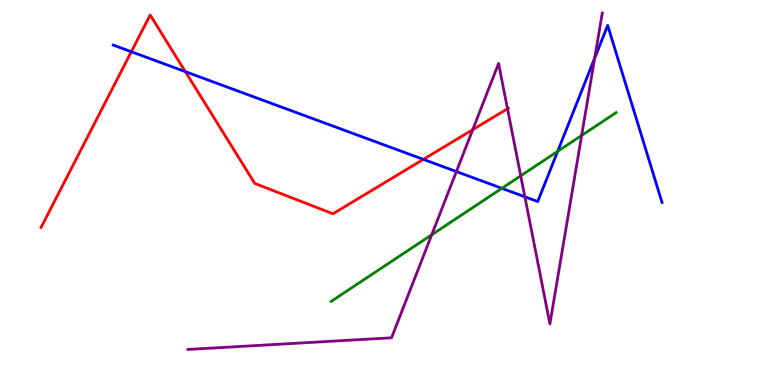[{'lines': ['blue', 'red'], 'intersections': [{'x': 1.69, 'y': 8.66}, {'x': 2.39, 'y': 8.14}, {'x': 5.46, 'y': 5.86}]}, {'lines': ['green', 'red'], 'intersections': []}, {'lines': ['purple', 'red'], 'intersections': [{'x': 6.1, 'y': 6.63}, {'x': 6.55, 'y': 7.18}]}, {'lines': ['blue', 'green'], 'intersections': [{'x': 6.48, 'y': 5.11}, {'x': 7.2, 'y': 6.07}]}, {'lines': ['blue', 'purple'], 'intersections': [{'x': 5.89, 'y': 5.54}, {'x': 6.77, 'y': 4.89}, {'x': 7.67, 'y': 8.49}]}, {'lines': ['green', 'purple'], 'intersections': [{'x': 5.57, 'y': 3.9}, {'x': 6.72, 'y': 5.43}, {'x': 7.51, 'y': 6.48}]}]